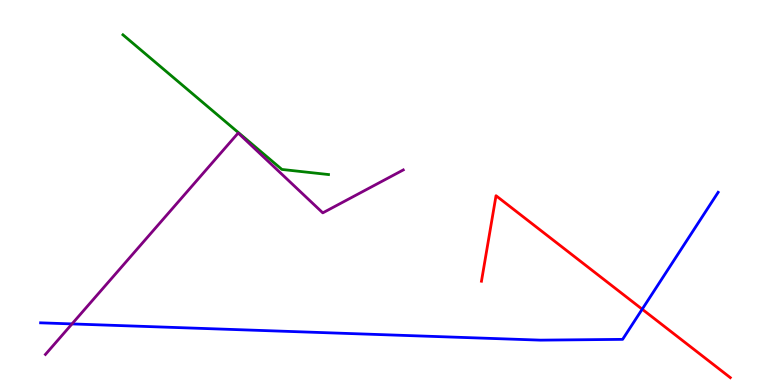[{'lines': ['blue', 'red'], 'intersections': [{'x': 8.29, 'y': 1.97}]}, {'lines': ['green', 'red'], 'intersections': []}, {'lines': ['purple', 'red'], 'intersections': []}, {'lines': ['blue', 'green'], 'intersections': []}, {'lines': ['blue', 'purple'], 'intersections': [{'x': 0.929, 'y': 1.59}]}, {'lines': ['green', 'purple'], 'intersections': []}]